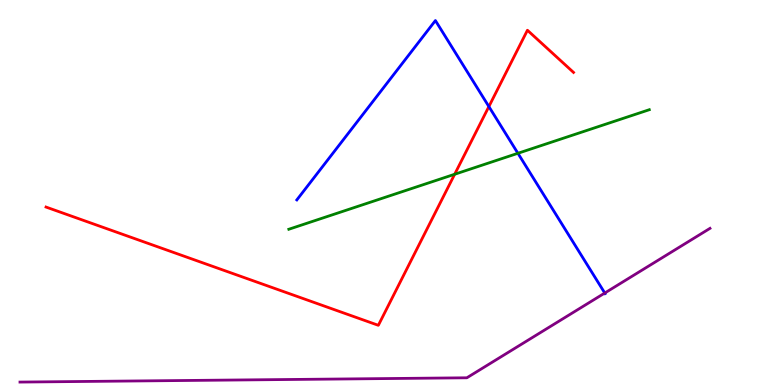[{'lines': ['blue', 'red'], 'intersections': [{'x': 6.31, 'y': 7.23}]}, {'lines': ['green', 'red'], 'intersections': [{'x': 5.87, 'y': 5.47}]}, {'lines': ['purple', 'red'], 'intersections': []}, {'lines': ['blue', 'green'], 'intersections': [{'x': 6.68, 'y': 6.02}]}, {'lines': ['blue', 'purple'], 'intersections': [{'x': 7.8, 'y': 2.39}]}, {'lines': ['green', 'purple'], 'intersections': []}]